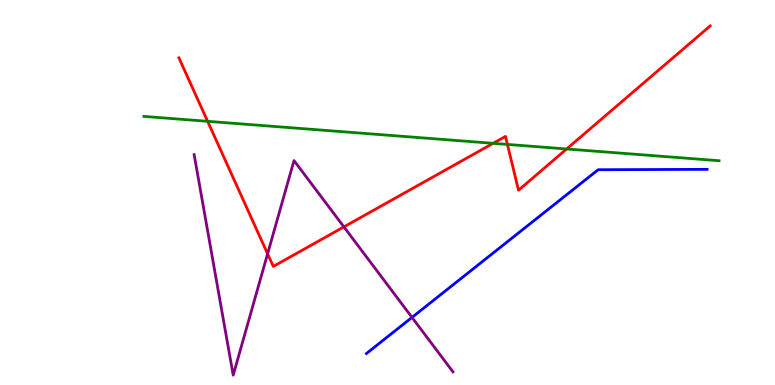[{'lines': ['blue', 'red'], 'intersections': []}, {'lines': ['green', 'red'], 'intersections': [{'x': 2.68, 'y': 6.85}, {'x': 6.36, 'y': 6.28}, {'x': 6.55, 'y': 6.25}, {'x': 7.31, 'y': 6.13}]}, {'lines': ['purple', 'red'], 'intersections': [{'x': 3.45, 'y': 3.41}, {'x': 4.44, 'y': 4.11}]}, {'lines': ['blue', 'green'], 'intersections': []}, {'lines': ['blue', 'purple'], 'intersections': [{'x': 5.32, 'y': 1.76}]}, {'lines': ['green', 'purple'], 'intersections': []}]